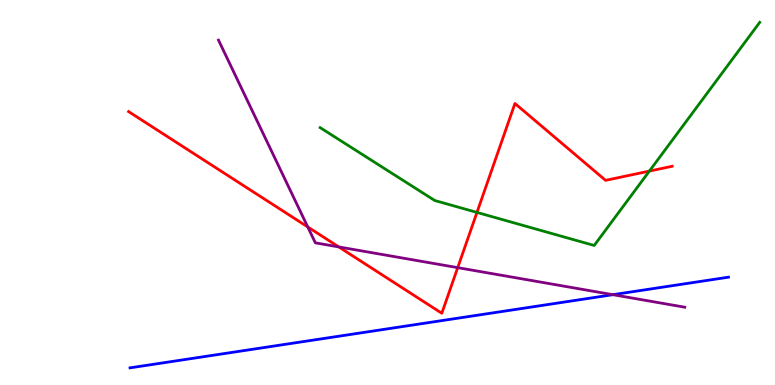[{'lines': ['blue', 'red'], 'intersections': []}, {'lines': ['green', 'red'], 'intersections': [{'x': 6.15, 'y': 4.48}, {'x': 8.38, 'y': 5.56}]}, {'lines': ['purple', 'red'], 'intersections': [{'x': 3.97, 'y': 4.1}, {'x': 4.37, 'y': 3.59}, {'x': 5.91, 'y': 3.05}]}, {'lines': ['blue', 'green'], 'intersections': []}, {'lines': ['blue', 'purple'], 'intersections': [{'x': 7.91, 'y': 2.35}]}, {'lines': ['green', 'purple'], 'intersections': []}]